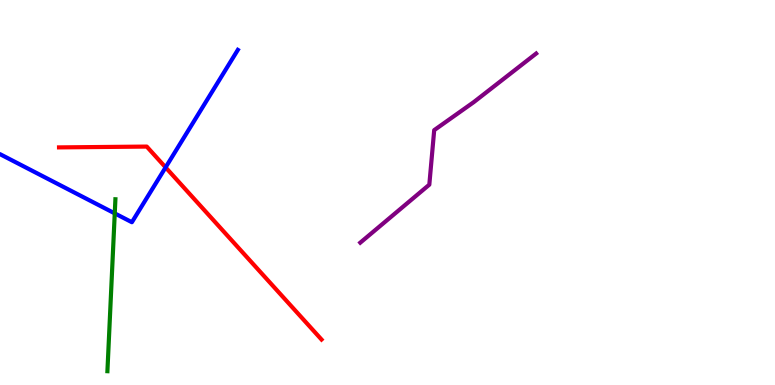[{'lines': ['blue', 'red'], 'intersections': [{'x': 2.14, 'y': 5.65}]}, {'lines': ['green', 'red'], 'intersections': []}, {'lines': ['purple', 'red'], 'intersections': []}, {'lines': ['blue', 'green'], 'intersections': [{'x': 1.48, 'y': 4.46}]}, {'lines': ['blue', 'purple'], 'intersections': []}, {'lines': ['green', 'purple'], 'intersections': []}]